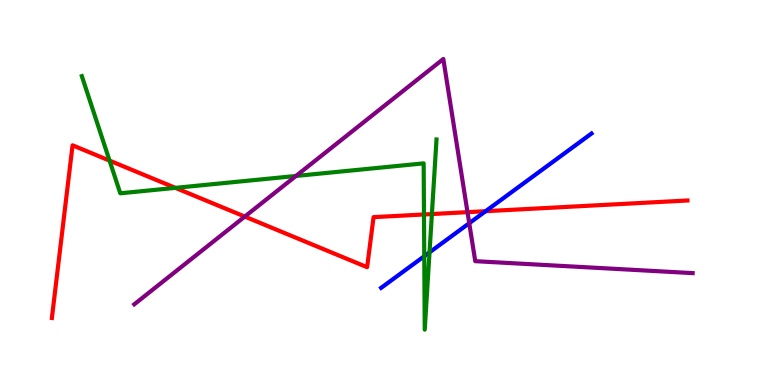[{'lines': ['blue', 'red'], 'intersections': [{'x': 6.27, 'y': 4.51}]}, {'lines': ['green', 'red'], 'intersections': [{'x': 1.41, 'y': 5.83}, {'x': 2.26, 'y': 5.12}, {'x': 5.47, 'y': 4.43}, {'x': 5.57, 'y': 4.44}]}, {'lines': ['purple', 'red'], 'intersections': [{'x': 3.16, 'y': 4.37}, {'x': 6.03, 'y': 4.49}]}, {'lines': ['blue', 'green'], 'intersections': [{'x': 5.47, 'y': 3.34}, {'x': 5.54, 'y': 3.45}]}, {'lines': ['blue', 'purple'], 'intersections': [{'x': 6.05, 'y': 4.2}]}, {'lines': ['green', 'purple'], 'intersections': [{'x': 3.82, 'y': 5.43}]}]